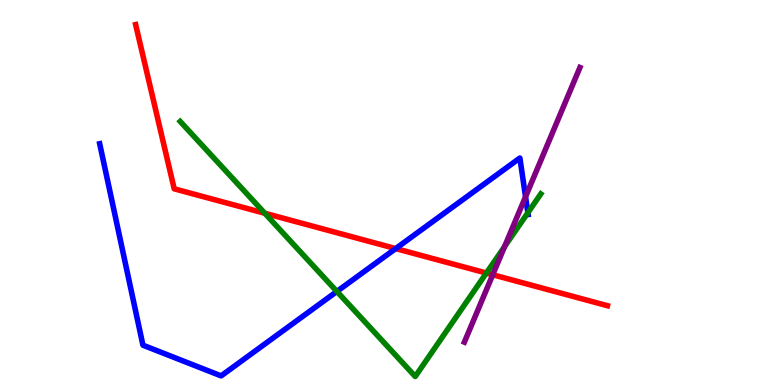[{'lines': ['blue', 'red'], 'intersections': [{'x': 5.11, 'y': 3.54}]}, {'lines': ['green', 'red'], 'intersections': [{'x': 3.42, 'y': 4.46}, {'x': 6.28, 'y': 2.91}]}, {'lines': ['purple', 'red'], 'intersections': [{'x': 6.36, 'y': 2.86}]}, {'lines': ['blue', 'green'], 'intersections': [{'x': 4.35, 'y': 2.43}, {'x': 6.81, 'y': 4.47}]}, {'lines': ['blue', 'purple'], 'intersections': [{'x': 6.78, 'y': 4.89}]}, {'lines': ['green', 'purple'], 'intersections': [{'x': 6.51, 'y': 3.59}]}]